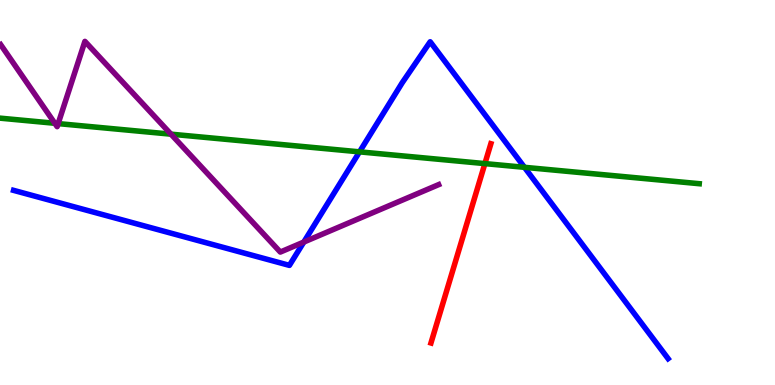[{'lines': ['blue', 'red'], 'intersections': []}, {'lines': ['green', 'red'], 'intersections': [{'x': 6.26, 'y': 5.75}]}, {'lines': ['purple', 'red'], 'intersections': []}, {'lines': ['blue', 'green'], 'intersections': [{'x': 4.64, 'y': 6.06}, {'x': 6.77, 'y': 5.65}]}, {'lines': ['blue', 'purple'], 'intersections': [{'x': 3.92, 'y': 3.71}]}, {'lines': ['green', 'purple'], 'intersections': [{'x': 0.707, 'y': 6.8}, {'x': 0.751, 'y': 6.79}, {'x': 2.21, 'y': 6.52}]}]